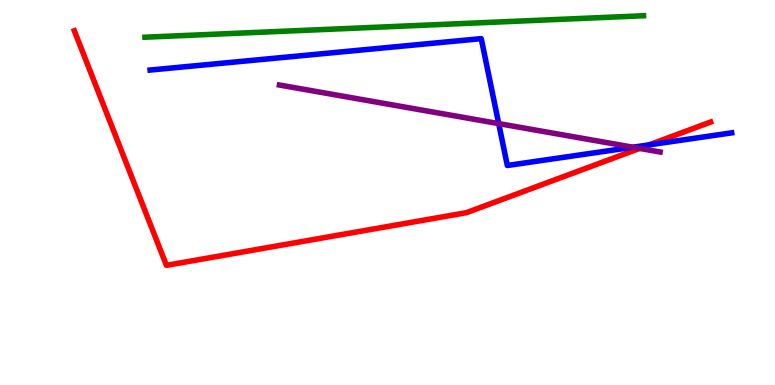[{'lines': ['blue', 'red'], 'intersections': [{'x': 8.38, 'y': 6.24}]}, {'lines': ['green', 'red'], 'intersections': []}, {'lines': ['purple', 'red'], 'intersections': [{'x': 8.25, 'y': 6.15}]}, {'lines': ['blue', 'green'], 'intersections': []}, {'lines': ['blue', 'purple'], 'intersections': [{'x': 6.44, 'y': 6.79}, {'x': 8.17, 'y': 6.18}]}, {'lines': ['green', 'purple'], 'intersections': []}]